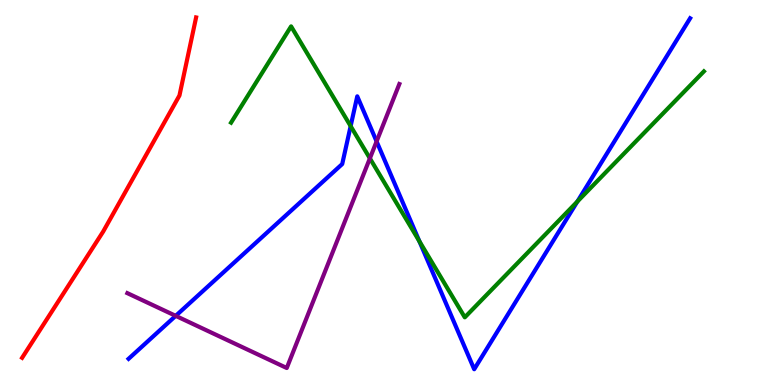[{'lines': ['blue', 'red'], 'intersections': []}, {'lines': ['green', 'red'], 'intersections': []}, {'lines': ['purple', 'red'], 'intersections': []}, {'lines': ['blue', 'green'], 'intersections': [{'x': 4.52, 'y': 6.72}, {'x': 5.41, 'y': 3.73}, {'x': 7.45, 'y': 4.77}]}, {'lines': ['blue', 'purple'], 'intersections': [{'x': 2.27, 'y': 1.8}, {'x': 4.86, 'y': 6.33}]}, {'lines': ['green', 'purple'], 'intersections': [{'x': 4.77, 'y': 5.89}]}]